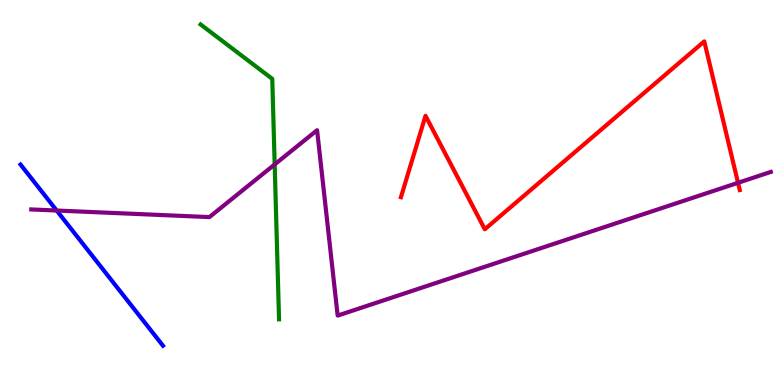[{'lines': ['blue', 'red'], 'intersections': []}, {'lines': ['green', 'red'], 'intersections': []}, {'lines': ['purple', 'red'], 'intersections': [{'x': 9.52, 'y': 5.25}]}, {'lines': ['blue', 'green'], 'intersections': []}, {'lines': ['blue', 'purple'], 'intersections': [{'x': 0.731, 'y': 4.53}]}, {'lines': ['green', 'purple'], 'intersections': [{'x': 3.54, 'y': 5.73}]}]